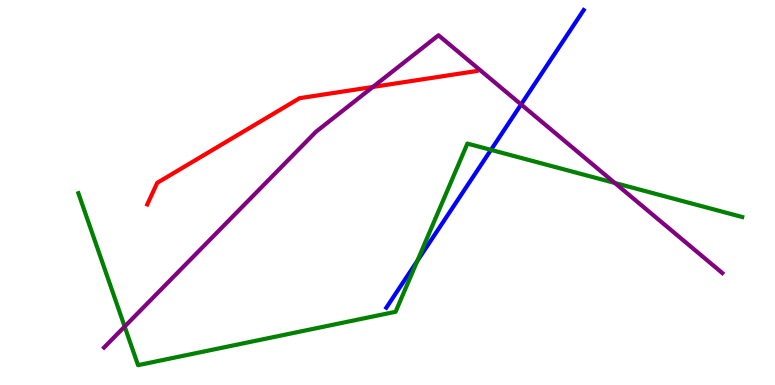[{'lines': ['blue', 'red'], 'intersections': []}, {'lines': ['green', 'red'], 'intersections': []}, {'lines': ['purple', 'red'], 'intersections': [{'x': 4.81, 'y': 7.74}]}, {'lines': ['blue', 'green'], 'intersections': [{'x': 5.38, 'y': 3.22}, {'x': 6.34, 'y': 6.11}]}, {'lines': ['blue', 'purple'], 'intersections': [{'x': 6.72, 'y': 7.29}]}, {'lines': ['green', 'purple'], 'intersections': [{'x': 1.61, 'y': 1.52}, {'x': 7.93, 'y': 5.25}]}]